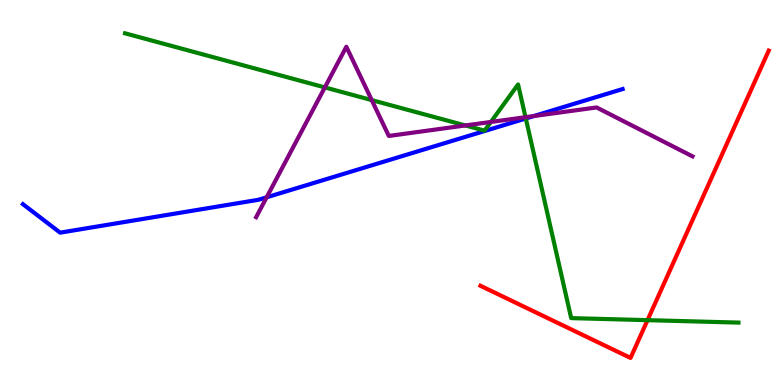[{'lines': ['blue', 'red'], 'intersections': []}, {'lines': ['green', 'red'], 'intersections': [{'x': 8.36, 'y': 1.68}]}, {'lines': ['purple', 'red'], 'intersections': []}, {'lines': ['blue', 'green'], 'intersections': [{'x': 6.78, 'y': 6.92}]}, {'lines': ['blue', 'purple'], 'intersections': [{'x': 3.44, 'y': 4.88}, {'x': 6.89, 'y': 6.99}]}, {'lines': ['green', 'purple'], 'intersections': [{'x': 4.19, 'y': 7.73}, {'x': 4.8, 'y': 7.4}, {'x': 6.0, 'y': 6.74}, {'x': 6.33, 'y': 6.83}, {'x': 6.78, 'y': 6.96}]}]